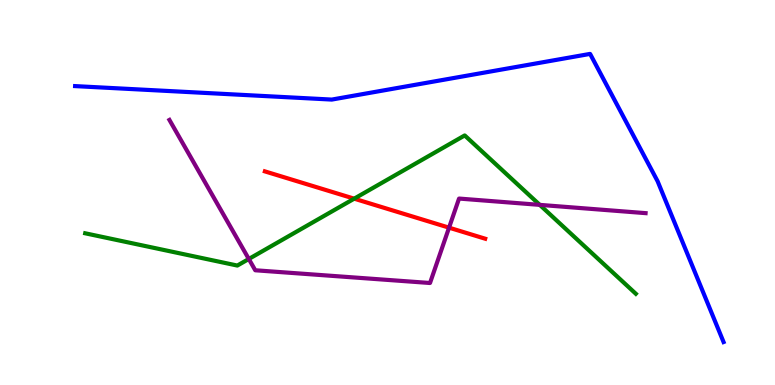[{'lines': ['blue', 'red'], 'intersections': []}, {'lines': ['green', 'red'], 'intersections': [{'x': 4.57, 'y': 4.84}]}, {'lines': ['purple', 'red'], 'intersections': [{'x': 5.79, 'y': 4.09}]}, {'lines': ['blue', 'green'], 'intersections': []}, {'lines': ['blue', 'purple'], 'intersections': []}, {'lines': ['green', 'purple'], 'intersections': [{'x': 3.21, 'y': 3.27}, {'x': 6.96, 'y': 4.68}]}]